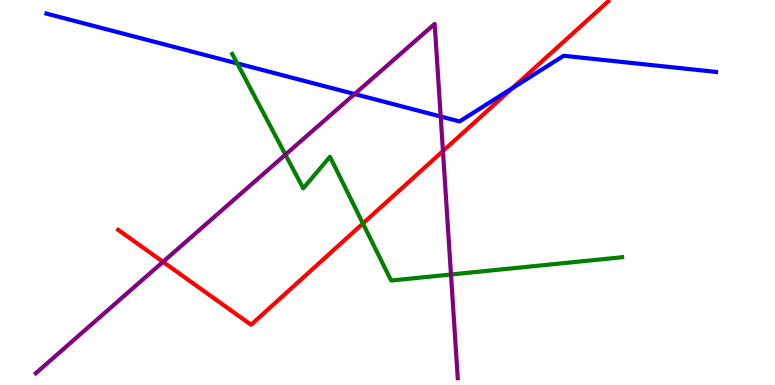[{'lines': ['blue', 'red'], 'intersections': [{'x': 6.61, 'y': 7.71}]}, {'lines': ['green', 'red'], 'intersections': [{'x': 4.68, 'y': 4.2}]}, {'lines': ['purple', 'red'], 'intersections': [{'x': 2.1, 'y': 3.2}, {'x': 5.72, 'y': 6.08}]}, {'lines': ['blue', 'green'], 'intersections': [{'x': 3.06, 'y': 8.35}]}, {'lines': ['blue', 'purple'], 'intersections': [{'x': 4.58, 'y': 7.56}, {'x': 5.69, 'y': 6.97}]}, {'lines': ['green', 'purple'], 'intersections': [{'x': 3.68, 'y': 5.98}, {'x': 5.82, 'y': 2.87}]}]